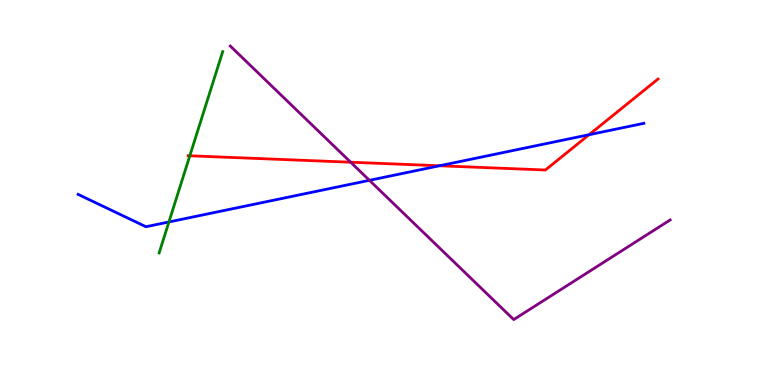[{'lines': ['blue', 'red'], 'intersections': [{'x': 5.67, 'y': 5.69}, {'x': 7.6, 'y': 6.5}]}, {'lines': ['green', 'red'], 'intersections': [{'x': 2.45, 'y': 5.95}]}, {'lines': ['purple', 'red'], 'intersections': [{'x': 4.52, 'y': 5.79}]}, {'lines': ['blue', 'green'], 'intersections': [{'x': 2.18, 'y': 4.23}]}, {'lines': ['blue', 'purple'], 'intersections': [{'x': 4.77, 'y': 5.32}]}, {'lines': ['green', 'purple'], 'intersections': []}]